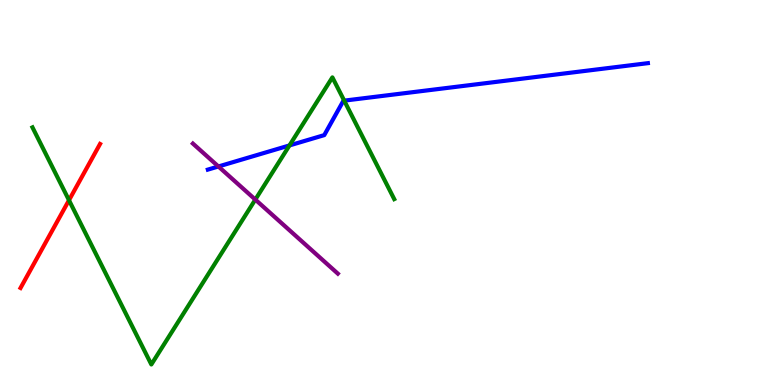[{'lines': ['blue', 'red'], 'intersections': []}, {'lines': ['green', 'red'], 'intersections': [{'x': 0.89, 'y': 4.8}]}, {'lines': ['purple', 'red'], 'intersections': []}, {'lines': ['blue', 'green'], 'intersections': [{'x': 3.74, 'y': 6.22}, {'x': 4.44, 'y': 7.39}]}, {'lines': ['blue', 'purple'], 'intersections': [{'x': 2.82, 'y': 5.68}]}, {'lines': ['green', 'purple'], 'intersections': [{'x': 3.29, 'y': 4.82}]}]